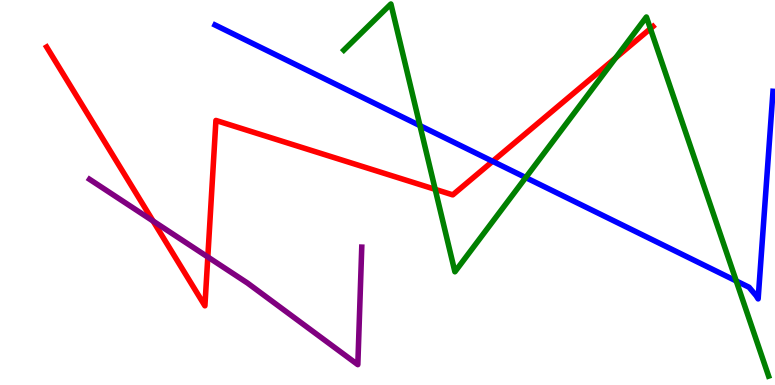[{'lines': ['blue', 'red'], 'intersections': [{'x': 6.36, 'y': 5.81}]}, {'lines': ['green', 'red'], 'intersections': [{'x': 5.62, 'y': 5.08}, {'x': 7.94, 'y': 8.5}, {'x': 8.39, 'y': 9.26}]}, {'lines': ['purple', 'red'], 'intersections': [{'x': 1.97, 'y': 4.26}, {'x': 2.68, 'y': 3.33}]}, {'lines': ['blue', 'green'], 'intersections': [{'x': 5.42, 'y': 6.74}, {'x': 6.78, 'y': 5.39}, {'x': 9.5, 'y': 2.7}]}, {'lines': ['blue', 'purple'], 'intersections': []}, {'lines': ['green', 'purple'], 'intersections': []}]